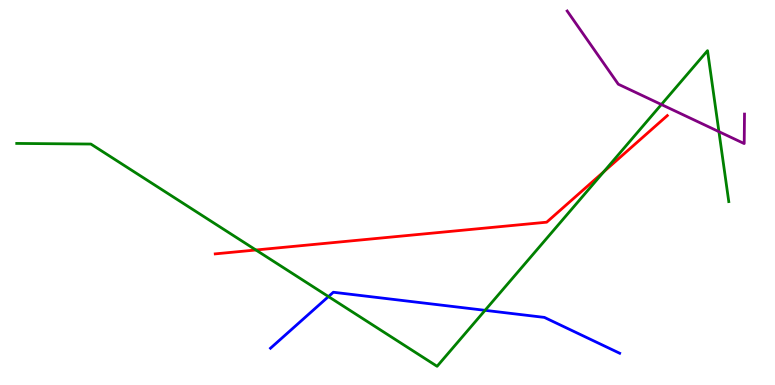[{'lines': ['blue', 'red'], 'intersections': []}, {'lines': ['green', 'red'], 'intersections': [{'x': 3.3, 'y': 3.51}, {'x': 7.79, 'y': 5.54}]}, {'lines': ['purple', 'red'], 'intersections': []}, {'lines': ['blue', 'green'], 'intersections': [{'x': 4.24, 'y': 2.3}, {'x': 6.26, 'y': 1.94}]}, {'lines': ['blue', 'purple'], 'intersections': []}, {'lines': ['green', 'purple'], 'intersections': [{'x': 8.53, 'y': 7.29}, {'x': 9.28, 'y': 6.58}]}]